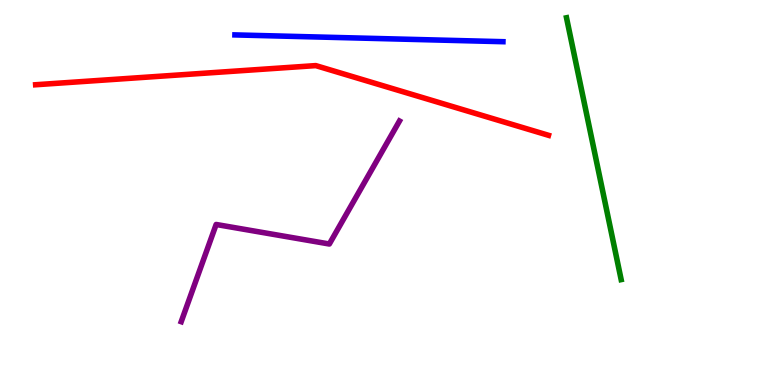[{'lines': ['blue', 'red'], 'intersections': []}, {'lines': ['green', 'red'], 'intersections': []}, {'lines': ['purple', 'red'], 'intersections': []}, {'lines': ['blue', 'green'], 'intersections': []}, {'lines': ['blue', 'purple'], 'intersections': []}, {'lines': ['green', 'purple'], 'intersections': []}]